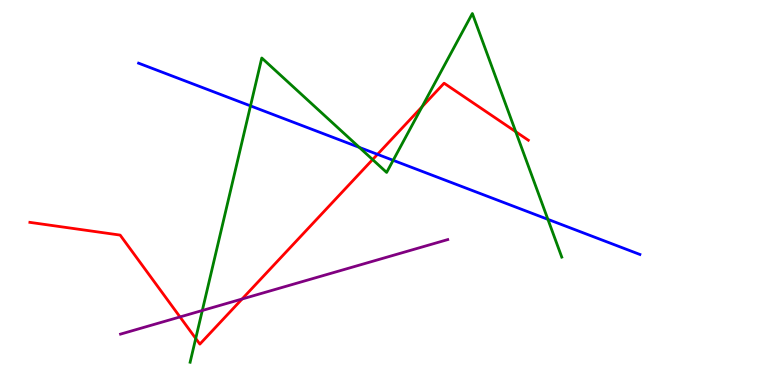[{'lines': ['blue', 'red'], 'intersections': [{'x': 4.87, 'y': 5.99}]}, {'lines': ['green', 'red'], 'intersections': [{'x': 2.53, 'y': 1.21}, {'x': 4.81, 'y': 5.86}, {'x': 5.45, 'y': 7.23}, {'x': 6.65, 'y': 6.58}]}, {'lines': ['purple', 'red'], 'intersections': [{'x': 2.32, 'y': 1.77}, {'x': 3.12, 'y': 2.23}]}, {'lines': ['blue', 'green'], 'intersections': [{'x': 3.23, 'y': 7.25}, {'x': 4.64, 'y': 6.17}, {'x': 5.07, 'y': 5.84}, {'x': 7.07, 'y': 4.3}]}, {'lines': ['blue', 'purple'], 'intersections': []}, {'lines': ['green', 'purple'], 'intersections': [{'x': 2.61, 'y': 1.94}]}]